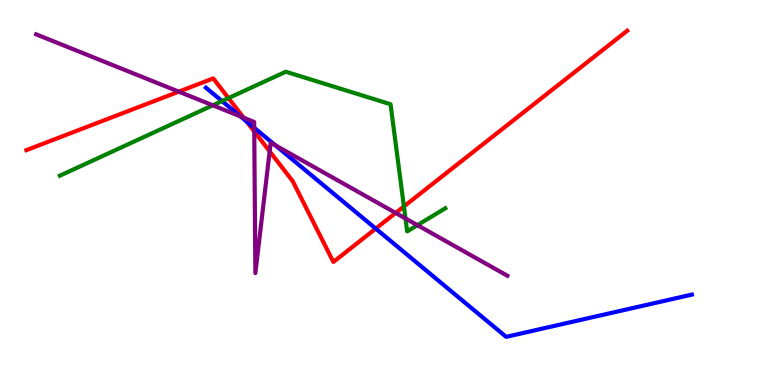[{'lines': ['blue', 'red'], 'intersections': [{'x': 3.18, 'y': 6.85}, {'x': 4.85, 'y': 4.06}]}, {'lines': ['green', 'red'], 'intersections': [{'x': 2.95, 'y': 7.45}, {'x': 5.21, 'y': 4.64}]}, {'lines': ['purple', 'red'], 'intersections': [{'x': 2.31, 'y': 7.62}, {'x': 3.14, 'y': 6.94}, {'x': 3.28, 'y': 6.59}, {'x': 3.48, 'y': 6.07}, {'x': 5.11, 'y': 4.47}]}, {'lines': ['blue', 'green'], 'intersections': [{'x': 2.86, 'y': 7.37}]}, {'lines': ['blue', 'purple'], 'intersections': [{'x': 3.11, 'y': 6.97}, {'x': 3.28, 'y': 6.68}, {'x': 3.55, 'y': 6.23}]}, {'lines': ['green', 'purple'], 'intersections': [{'x': 2.75, 'y': 7.26}, {'x': 5.23, 'y': 4.33}, {'x': 5.39, 'y': 4.15}]}]